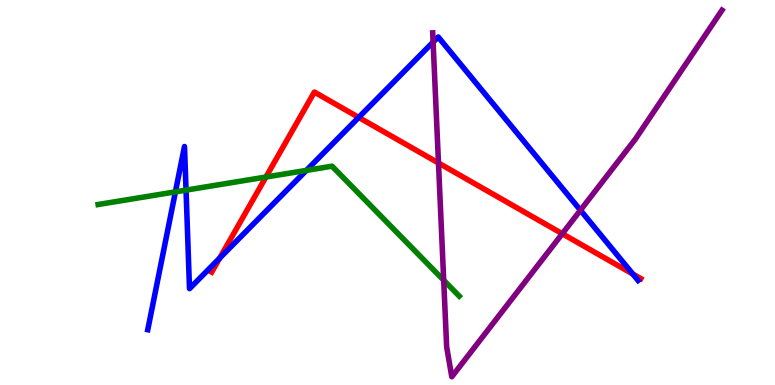[{'lines': ['blue', 'red'], 'intersections': [{'x': 2.83, 'y': 3.3}, {'x': 4.63, 'y': 6.95}, {'x': 8.17, 'y': 2.88}]}, {'lines': ['green', 'red'], 'intersections': [{'x': 3.43, 'y': 5.4}]}, {'lines': ['purple', 'red'], 'intersections': [{'x': 5.66, 'y': 5.77}, {'x': 7.26, 'y': 3.93}]}, {'lines': ['blue', 'green'], 'intersections': [{'x': 2.26, 'y': 5.02}, {'x': 2.4, 'y': 5.06}, {'x': 3.95, 'y': 5.57}]}, {'lines': ['blue', 'purple'], 'intersections': [{'x': 5.59, 'y': 8.91}, {'x': 7.49, 'y': 4.54}]}, {'lines': ['green', 'purple'], 'intersections': [{'x': 5.73, 'y': 2.72}]}]